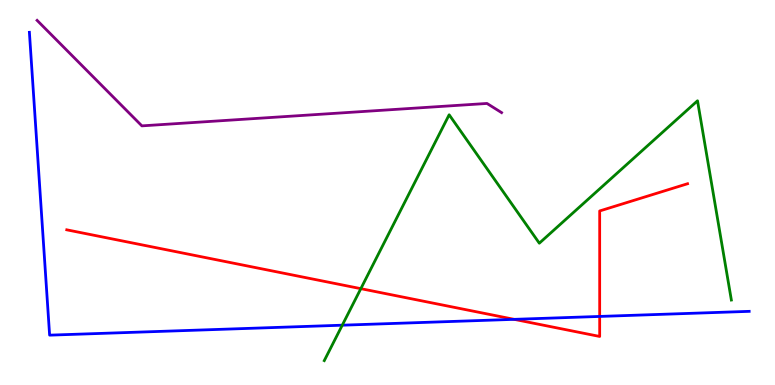[{'lines': ['blue', 'red'], 'intersections': [{'x': 6.63, 'y': 1.71}, {'x': 7.74, 'y': 1.78}]}, {'lines': ['green', 'red'], 'intersections': [{'x': 4.66, 'y': 2.5}]}, {'lines': ['purple', 'red'], 'intersections': []}, {'lines': ['blue', 'green'], 'intersections': [{'x': 4.42, 'y': 1.55}]}, {'lines': ['blue', 'purple'], 'intersections': []}, {'lines': ['green', 'purple'], 'intersections': []}]